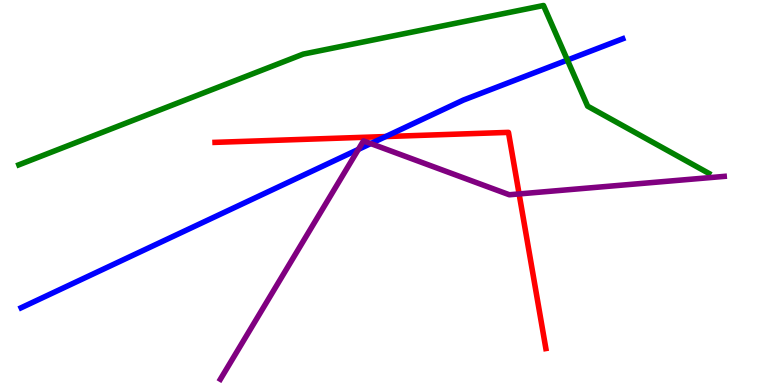[{'lines': ['blue', 'red'], 'intersections': [{'x': 4.98, 'y': 6.45}]}, {'lines': ['green', 'red'], 'intersections': []}, {'lines': ['purple', 'red'], 'intersections': [{'x': 6.7, 'y': 4.96}]}, {'lines': ['blue', 'green'], 'intersections': [{'x': 7.32, 'y': 8.44}]}, {'lines': ['blue', 'purple'], 'intersections': [{'x': 4.62, 'y': 6.12}, {'x': 4.78, 'y': 6.27}]}, {'lines': ['green', 'purple'], 'intersections': []}]